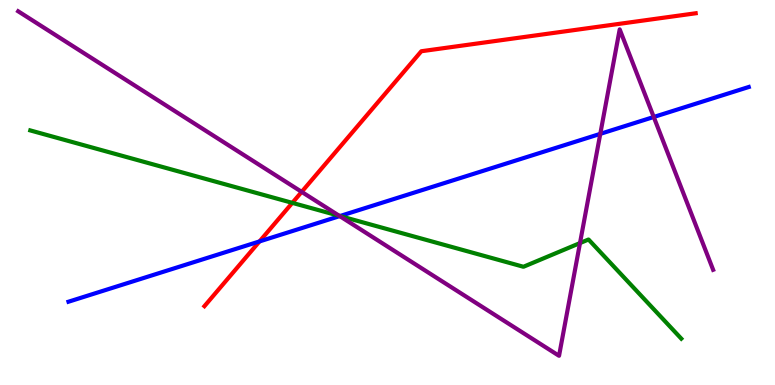[{'lines': ['blue', 'red'], 'intersections': [{'x': 3.35, 'y': 3.73}]}, {'lines': ['green', 'red'], 'intersections': [{'x': 3.77, 'y': 4.73}]}, {'lines': ['purple', 'red'], 'intersections': [{'x': 3.89, 'y': 5.02}]}, {'lines': ['blue', 'green'], 'intersections': [{'x': 4.39, 'y': 4.39}]}, {'lines': ['blue', 'purple'], 'intersections': [{'x': 4.38, 'y': 4.39}, {'x': 7.75, 'y': 6.52}, {'x': 8.44, 'y': 6.96}]}, {'lines': ['green', 'purple'], 'intersections': [{'x': 4.38, 'y': 4.39}, {'x': 7.48, 'y': 3.69}]}]